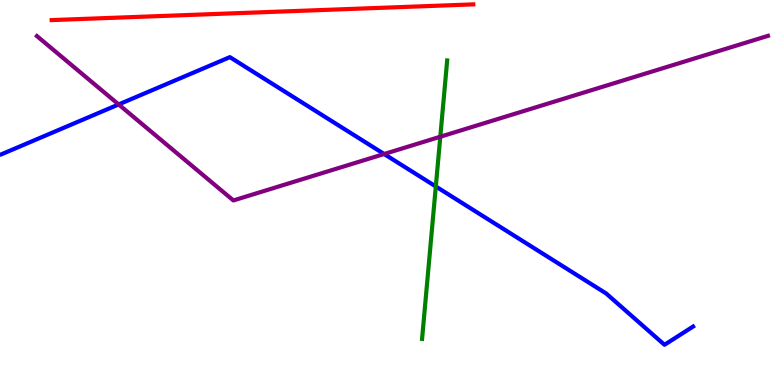[{'lines': ['blue', 'red'], 'intersections': []}, {'lines': ['green', 'red'], 'intersections': []}, {'lines': ['purple', 'red'], 'intersections': []}, {'lines': ['blue', 'green'], 'intersections': [{'x': 5.62, 'y': 5.16}]}, {'lines': ['blue', 'purple'], 'intersections': [{'x': 1.53, 'y': 7.29}, {'x': 4.96, 'y': 6.0}]}, {'lines': ['green', 'purple'], 'intersections': [{'x': 5.68, 'y': 6.45}]}]